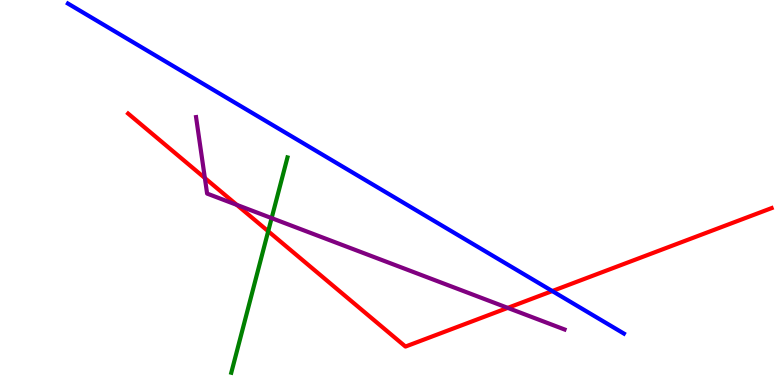[{'lines': ['blue', 'red'], 'intersections': [{'x': 7.13, 'y': 2.44}]}, {'lines': ['green', 'red'], 'intersections': [{'x': 3.46, 'y': 3.99}]}, {'lines': ['purple', 'red'], 'intersections': [{'x': 2.64, 'y': 5.38}, {'x': 3.06, 'y': 4.68}, {'x': 6.55, 'y': 2.0}]}, {'lines': ['blue', 'green'], 'intersections': []}, {'lines': ['blue', 'purple'], 'intersections': []}, {'lines': ['green', 'purple'], 'intersections': [{'x': 3.5, 'y': 4.33}]}]